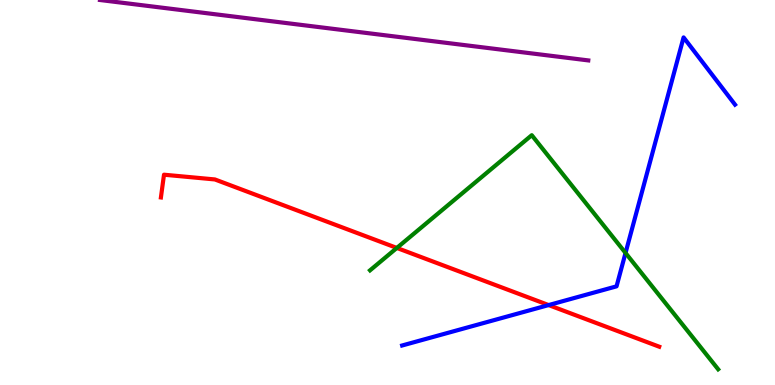[{'lines': ['blue', 'red'], 'intersections': [{'x': 7.08, 'y': 2.08}]}, {'lines': ['green', 'red'], 'intersections': [{'x': 5.12, 'y': 3.56}]}, {'lines': ['purple', 'red'], 'intersections': []}, {'lines': ['blue', 'green'], 'intersections': [{'x': 8.07, 'y': 3.43}]}, {'lines': ['blue', 'purple'], 'intersections': []}, {'lines': ['green', 'purple'], 'intersections': []}]